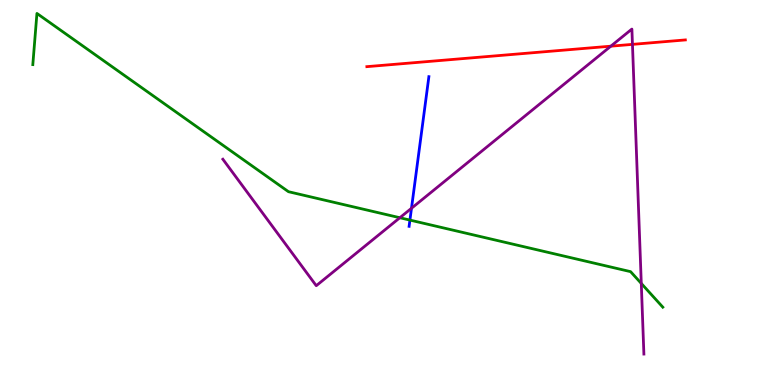[{'lines': ['blue', 'red'], 'intersections': []}, {'lines': ['green', 'red'], 'intersections': []}, {'lines': ['purple', 'red'], 'intersections': [{'x': 7.88, 'y': 8.8}, {'x': 8.16, 'y': 8.85}]}, {'lines': ['blue', 'green'], 'intersections': [{'x': 5.29, 'y': 4.28}]}, {'lines': ['blue', 'purple'], 'intersections': [{'x': 5.31, 'y': 4.59}]}, {'lines': ['green', 'purple'], 'intersections': [{'x': 5.16, 'y': 4.34}, {'x': 8.27, 'y': 2.64}]}]